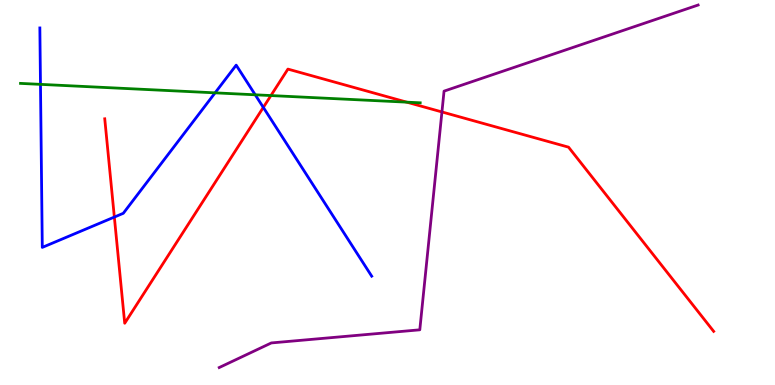[{'lines': ['blue', 'red'], 'intersections': [{'x': 1.48, 'y': 4.36}, {'x': 3.4, 'y': 7.21}]}, {'lines': ['green', 'red'], 'intersections': [{'x': 3.5, 'y': 7.52}, {'x': 5.25, 'y': 7.35}]}, {'lines': ['purple', 'red'], 'intersections': [{'x': 5.7, 'y': 7.09}]}, {'lines': ['blue', 'green'], 'intersections': [{'x': 0.522, 'y': 7.81}, {'x': 2.78, 'y': 7.59}, {'x': 3.29, 'y': 7.54}]}, {'lines': ['blue', 'purple'], 'intersections': []}, {'lines': ['green', 'purple'], 'intersections': []}]